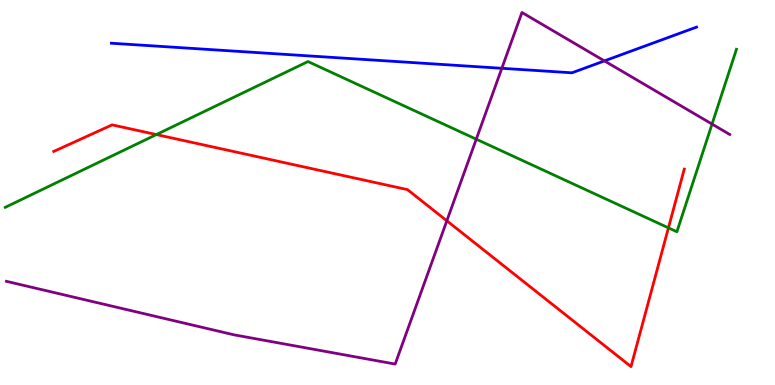[{'lines': ['blue', 'red'], 'intersections': []}, {'lines': ['green', 'red'], 'intersections': [{'x': 2.02, 'y': 6.5}, {'x': 8.62, 'y': 4.08}]}, {'lines': ['purple', 'red'], 'intersections': [{'x': 5.77, 'y': 4.27}]}, {'lines': ['blue', 'green'], 'intersections': []}, {'lines': ['blue', 'purple'], 'intersections': [{'x': 6.48, 'y': 8.23}, {'x': 7.8, 'y': 8.42}]}, {'lines': ['green', 'purple'], 'intersections': [{'x': 6.15, 'y': 6.38}, {'x': 9.19, 'y': 6.78}]}]